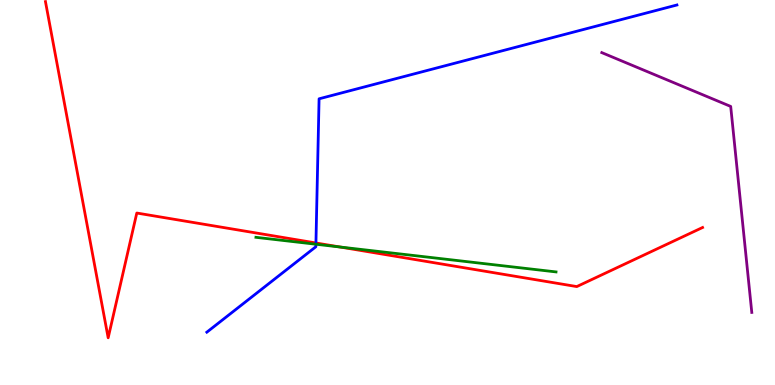[{'lines': ['blue', 'red'], 'intersections': [{'x': 4.08, 'y': 3.69}]}, {'lines': ['green', 'red'], 'intersections': [{'x': 4.39, 'y': 3.58}]}, {'lines': ['purple', 'red'], 'intersections': []}, {'lines': ['blue', 'green'], 'intersections': [{'x': 4.08, 'y': 3.66}]}, {'lines': ['blue', 'purple'], 'intersections': []}, {'lines': ['green', 'purple'], 'intersections': []}]